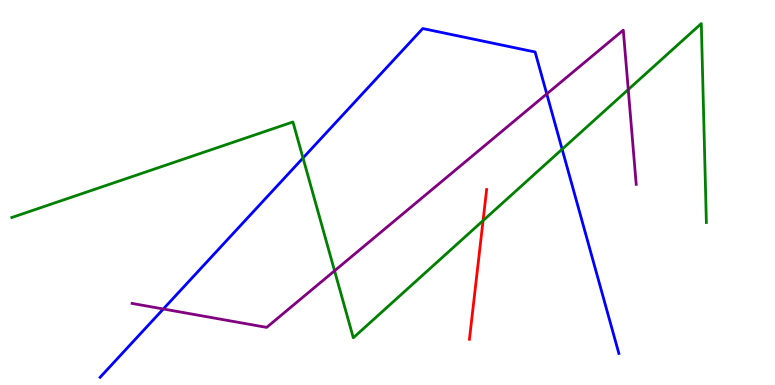[{'lines': ['blue', 'red'], 'intersections': []}, {'lines': ['green', 'red'], 'intersections': [{'x': 6.23, 'y': 4.27}]}, {'lines': ['purple', 'red'], 'intersections': []}, {'lines': ['blue', 'green'], 'intersections': [{'x': 3.91, 'y': 5.9}, {'x': 7.25, 'y': 6.12}]}, {'lines': ['blue', 'purple'], 'intersections': [{'x': 2.11, 'y': 1.97}, {'x': 7.05, 'y': 7.56}]}, {'lines': ['green', 'purple'], 'intersections': [{'x': 4.32, 'y': 2.97}, {'x': 8.11, 'y': 7.67}]}]